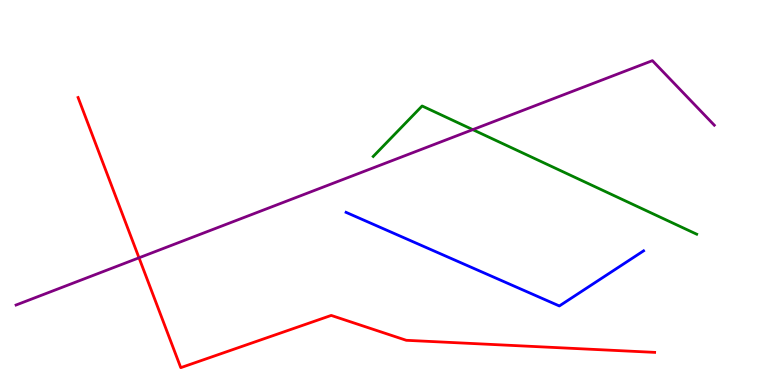[{'lines': ['blue', 'red'], 'intersections': []}, {'lines': ['green', 'red'], 'intersections': []}, {'lines': ['purple', 'red'], 'intersections': [{'x': 1.79, 'y': 3.3}]}, {'lines': ['blue', 'green'], 'intersections': []}, {'lines': ['blue', 'purple'], 'intersections': []}, {'lines': ['green', 'purple'], 'intersections': [{'x': 6.1, 'y': 6.63}]}]